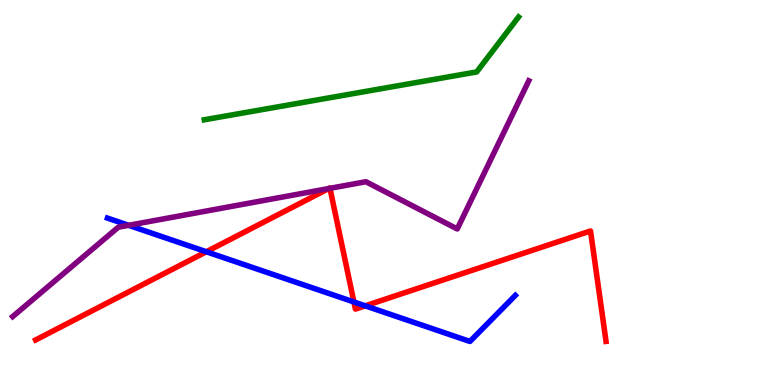[{'lines': ['blue', 'red'], 'intersections': [{'x': 2.66, 'y': 3.46}, {'x': 4.57, 'y': 2.16}, {'x': 4.71, 'y': 2.06}]}, {'lines': ['green', 'red'], 'intersections': []}, {'lines': ['purple', 'red'], 'intersections': [{'x': 4.24, 'y': 5.1}, {'x': 4.26, 'y': 5.11}]}, {'lines': ['blue', 'green'], 'intersections': []}, {'lines': ['blue', 'purple'], 'intersections': [{'x': 1.66, 'y': 4.15}]}, {'lines': ['green', 'purple'], 'intersections': []}]